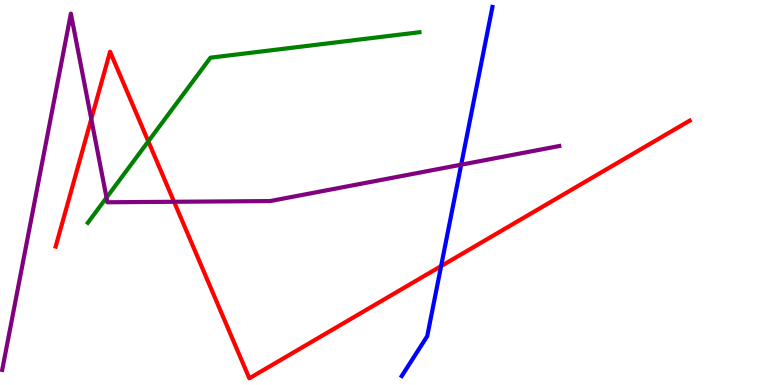[{'lines': ['blue', 'red'], 'intersections': [{'x': 5.69, 'y': 3.09}]}, {'lines': ['green', 'red'], 'intersections': [{'x': 1.91, 'y': 6.33}]}, {'lines': ['purple', 'red'], 'intersections': [{'x': 1.18, 'y': 6.91}, {'x': 2.25, 'y': 4.76}]}, {'lines': ['blue', 'green'], 'intersections': []}, {'lines': ['blue', 'purple'], 'intersections': [{'x': 5.95, 'y': 5.72}]}, {'lines': ['green', 'purple'], 'intersections': [{'x': 1.37, 'y': 4.87}]}]